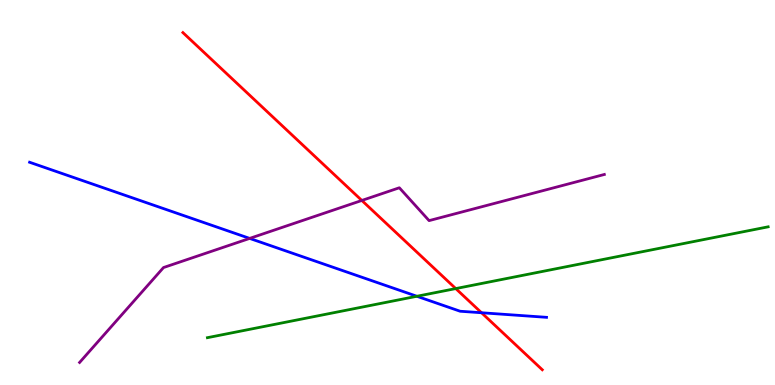[{'lines': ['blue', 'red'], 'intersections': [{'x': 6.21, 'y': 1.88}]}, {'lines': ['green', 'red'], 'intersections': [{'x': 5.88, 'y': 2.5}]}, {'lines': ['purple', 'red'], 'intersections': [{'x': 4.67, 'y': 4.79}]}, {'lines': ['blue', 'green'], 'intersections': [{'x': 5.38, 'y': 2.3}]}, {'lines': ['blue', 'purple'], 'intersections': [{'x': 3.22, 'y': 3.81}]}, {'lines': ['green', 'purple'], 'intersections': []}]